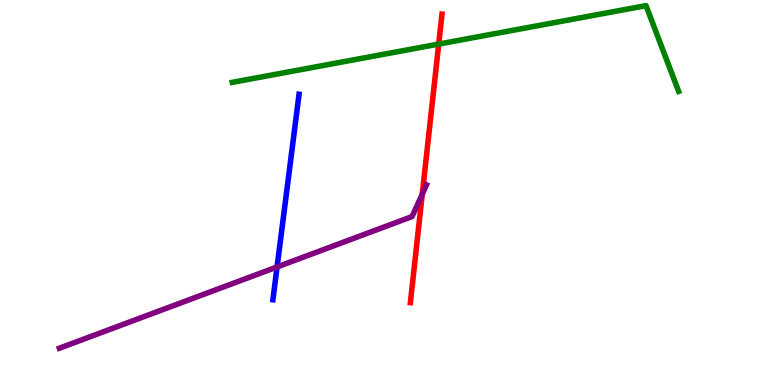[{'lines': ['blue', 'red'], 'intersections': []}, {'lines': ['green', 'red'], 'intersections': [{'x': 5.66, 'y': 8.86}]}, {'lines': ['purple', 'red'], 'intersections': [{'x': 5.45, 'y': 4.96}]}, {'lines': ['blue', 'green'], 'intersections': []}, {'lines': ['blue', 'purple'], 'intersections': [{'x': 3.58, 'y': 3.07}]}, {'lines': ['green', 'purple'], 'intersections': []}]